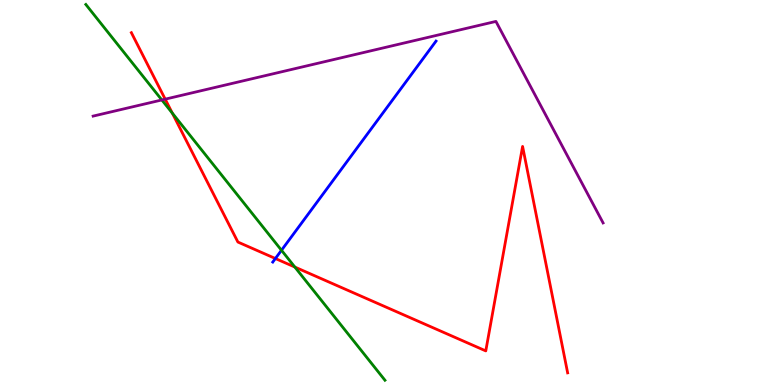[{'lines': ['blue', 'red'], 'intersections': [{'x': 3.55, 'y': 3.29}]}, {'lines': ['green', 'red'], 'intersections': [{'x': 2.22, 'y': 7.06}, {'x': 3.8, 'y': 3.06}]}, {'lines': ['purple', 'red'], 'intersections': [{'x': 2.13, 'y': 7.42}]}, {'lines': ['blue', 'green'], 'intersections': [{'x': 3.63, 'y': 3.5}]}, {'lines': ['blue', 'purple'], 'intersections': []}, {'lines': ['green', 'purple'], 'intersections': [{'x': 2.09, 'y': 7.4}]}]